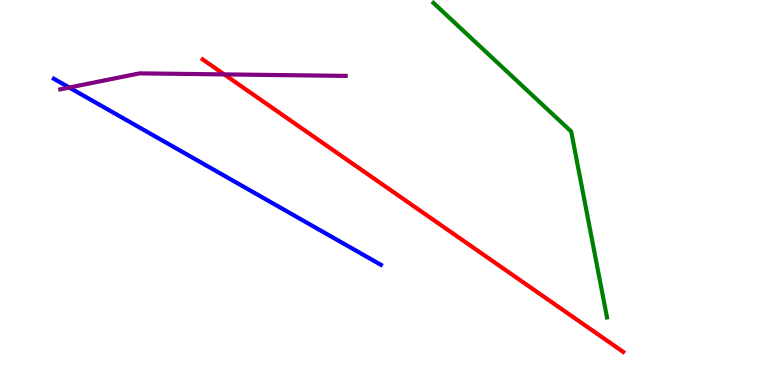[{'lines': ['blue', 'red'], 'intersections': []}, {'lines': ['green', 'red'], 'intersections': []}, {'lines': ['purple', 'red'], 'intersections': [{'x': 2.89, 'y': 8.07}]}, {'lines': ['blue', 'green'], 'intersections': []}, {'lines': ['blue', 'purple'], 'intersections': [{'x': 0.893, 'y': 7.73}]}, {'lines': ['green', 'purple'], 'intersections': []}]